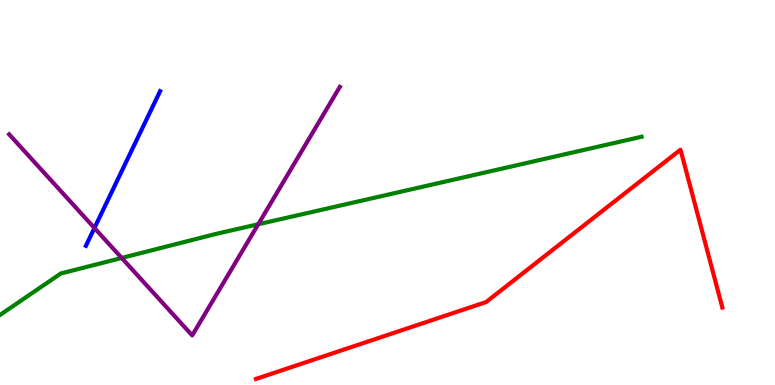[{'lines': ['blue', 'red'], 'intersections': []}, {'lines': ['green', 'red'], 'intersections': []}, {'lines': ['purple', 'red'], 'intersections': []}, {'lines': ['blue', 'green'], 'intersections': []}, {'lines': ['blue', 'purple'], 'intersections': [{'x': 1.22, 'y': 4.08}]}, {'lines': ['green', 'purple'], 'intersections': [{'x': 1.57, 'y': 3.3}, {'x': 3.33, 'y': 4.17}]}]